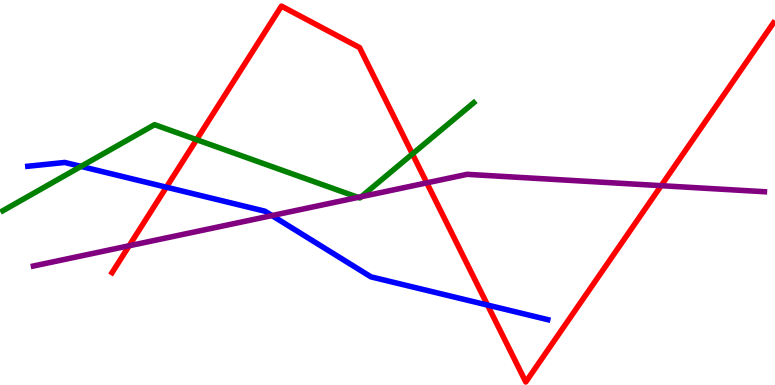[{'lines': ['blue', 'red'], 'intersections': [{'x': 2.15, 'y': 5.14}, {'x': 6.29, 'y': 2.08}]}, {'lines': ['green', 'red'], 'intersections': [{'x': 2.54, 'y': 6.37}, {'x': 5.32, 'y': 6.0}]}, {'lines': ['purple', 'red'], 'intersections': [{'x': 1.67, 'y': 3.62}, {'x': 5.51, 'y': 5.25}, {'x': 8.53, 'y': 5.18}]}, {'lines': ['blue', 'green'], 'intersections': [{'x': 1.05, 'y': 5.68}]}, {'lines': ['blue', 'purple'], 'intersections': [{'x': 3.51, 'y': 4.4}]}, {'lines': ['green', 'purple'], 'intersections': [{'x': 4.62, 'y': 4.87}, {'x': 4.66, 'y': 4.89}]}]